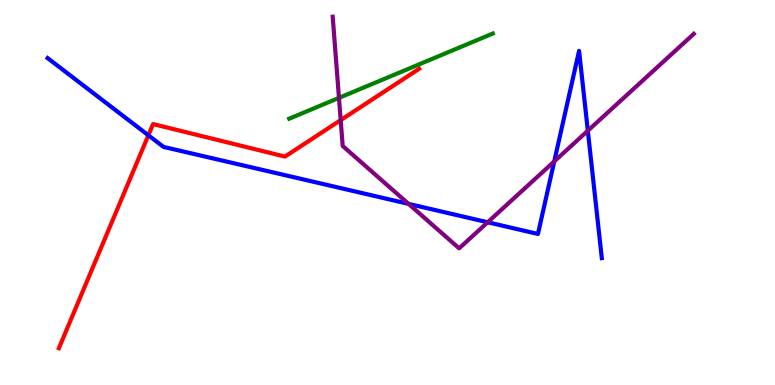[{'lines': ['blue', 'red'], 'intersections': [{'x': 1.91, 'y': 6.49}]}, {'lines': ['green', 'red'], 'intersections': []}, {'lines': ['purple', 'red'], 'intersections': [{'x': 4.4, 'y': 6.88}]}, {'lines': ['blue', 'green'], 'intersections': []}, {'lines': ['blue', 'purple'], 'intersections': [{'x': 5.27, 'y': 4.7}, {'x': 6.29, 'y': 4.23}, {'x': 7.15, 'y': 5.81}, {'x': 7.58, 'y': 6.6}]}, {'lines': ['green', 'purple'], 'intersections': [{'x': 4.37, 'y': 7.46}]}]